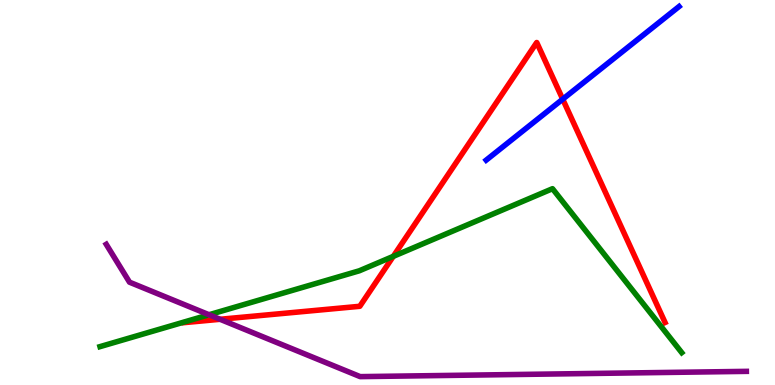[{'lines': ['blue', 'red'], 'intersections': [{'x': 7.26, 'y': 7.42}]}, {'lines': ['green', 'red'], 'intersections': [{'x': 5.07, 'y': 3.34}]}, {'lines': ['purple', 'red'], 'intersections': [{'x': 2.84, 'y': 1.71}]}, {'lines': ['blue', 'green'], 'intersections': []}, {'lines': ['blue', 'purple'], 'intersections': []}, {'lines': ['green', 'purple'], 'intersections': [{'x': 2.7, 'y': 1.82}]}]